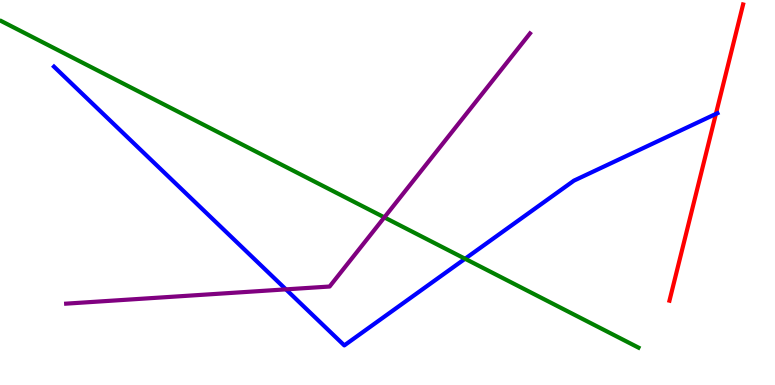[{'lines': ['blue', 'red'], 'intersections': [{'x': 9.24, 'y': 7.04}]}, {'lines': ['green', 'red'], 'intersections': []}, {'lines': ['purple', 'red'], 'intersections': []}, {'lines': ['blue', 'green'], 'intersections': [{'x': 6.0, 'y': 3.28}]}, {'lines': ['blue', 'purple'], 'intersections': [{'x': 3.69, 'y': 2.48}]}, {'lines': ['green', 'purple'], 'intersections': [{'x': 4.96, 'y': 4.35}]}]